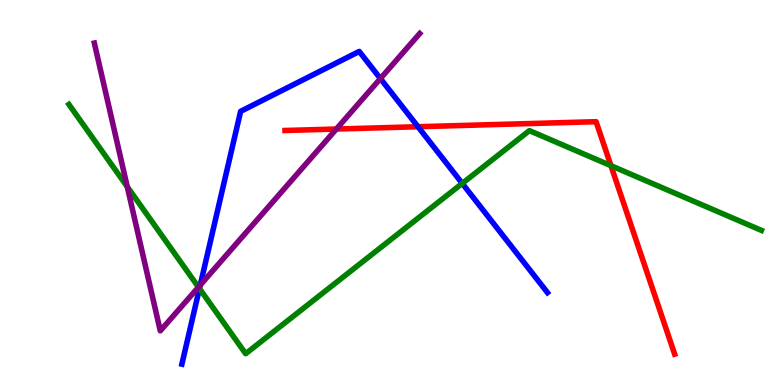[{'lines': ['blue', 'red'], 'intersections': [{'x': 5.39, 'y': 6.71}]}, {'lines': ['green', 'red'], 'intersections': [{'x': 7.88, 'y': 5.7}]}, {'lines': ['purple', 'red'], 'intersections': [{'x': 4.34, 'y': 6.65}]}, {'lines': ['blue', 'green'], 'intersections': [{'x': 2.57, 'y': 2.51}, {'x': 5.96, 'y': 5.24}]}, {'lines': ['blue', 'purple'], 'intersections': [{'x': 2.58, 'y': 2.6}, {'x': 4.91, 'y': 7.96}]}, {'lines': ['green', 'purple'], 'intersections': [{'x': 1.64, 'y': 5.15}, {'x': 2.56, 'y': 2.54}]}]